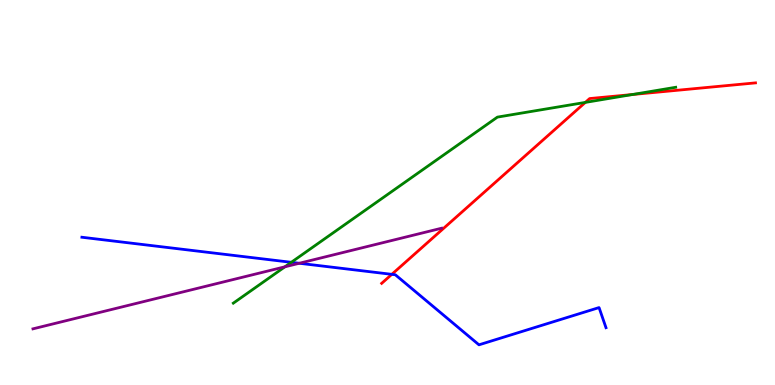[{'lines': ['blue', 'red'], 'intersections': [{'x': 5.06, 'y': 2.87}]}, {'lines': ['green', 'red'], 'intersections': [{'x': 7.55, 'y': 7.34}, {'x': 8.16, 'y': 7.55}]}, {'lines': ['purple', 'red'], 'intersections': []}, {'lines': ['blue', 'green'], 'intersections': [{'x': 3.76, 'y': 3.19}]}, {'lines': ['blue', 'purple'], 'intersections': [{'x': 3.86, 'y': 3.16}]}, {'lines': ['green', 'purple'], 'intersections': [{'x': 3.68, 'y': 3.07}]}]